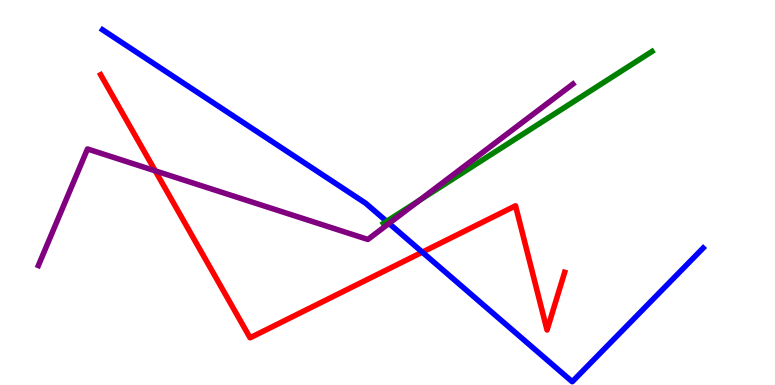[{'lines': ['blue', 'red'], 'intersections': [{'x': 5.45, 'y': 3.45}]}, {'lines': ['green', 'red'], 'intersections': []}, {'lines': ['purple', 'red'], 'intersections': [{'x': 2.0, 'y': 5.56}]}, {'lines': ['blue', 'green'], 'intersections': [{'x': 4.99, 'y': 4.25}]}, {'lines': ['blue', 'purple'], 'intersections': [{'x': 5.02, 'y': 4.2}]}, {'lines': ['green', 'purple'], 'intersections': [{'x': 5.41, 'y': 4.79}]}]